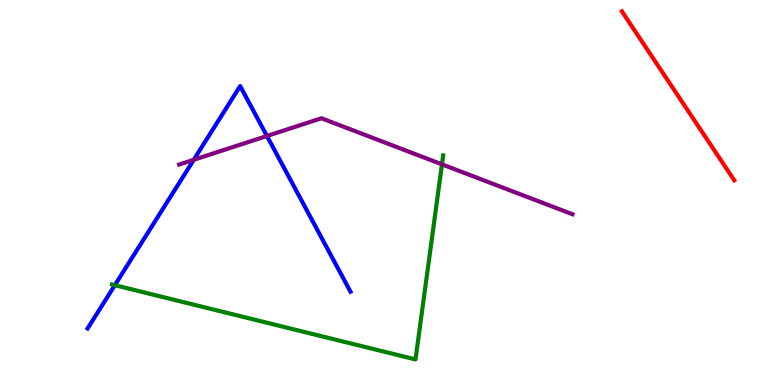[{'lines': ['blue', 'red'], 'intersections': []}, {'lines': ['green', 'red'], 'intersections': []}, {'lines': ['purple', 'red'], 'intersections': []}, {'lines': ['blue', 'green'], 'intersections': [{'x': 1.48, 'y': 2.59}]}, {'lines': ['blue', 'purple'], 'intersections': [{'x': 2.5, 'y': 5.85}, {'x': 3.44, 'y': 6.47}]}, {'lines': ['green', 'purple'], 'intersections': [{'x': 5.7, 'y': 5.73}]}]